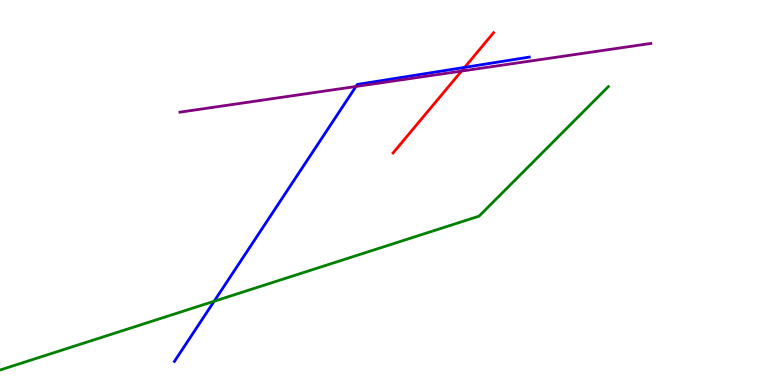[{'lines': ['blue', 'red'], 'intersections': [{'x': 5.99, 'y': 8.25}]}, {'lines': ['green', 'red'], 'intersections': []}, {'lines': ['purple', 'red'], 'intersections': [{'x': 5.96, 'y': 8.15}]}, {'lines': ['blue', 'green'], 'intersections': [{'x': 2.76, 'y': 2.18}]}, {'lines': ['blue', 'purple'], 'intersections': [{'x': 4.59, 'y': 7.75}]}, {'lines': ['green', 'purple'], 'intersections': []}]